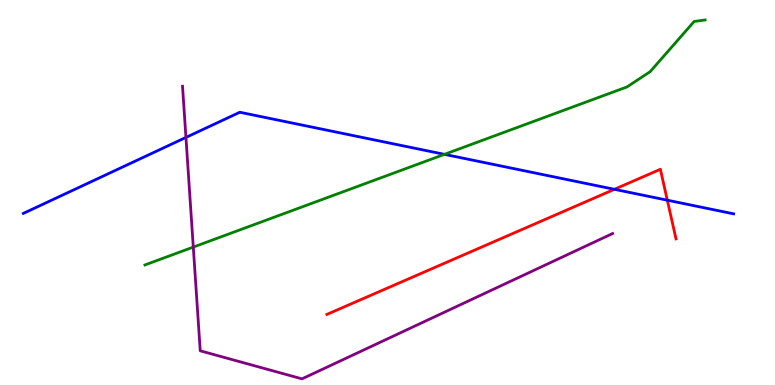[{'lines': ['blue', 'red'], 'intersections': [{'x': 7.93, 'y': 5.08}, {'x': 8.61, 'y': 4.8}]}, {'lines': ['green', 'red'], 'intersections': []}, {'lines': ['purple', 'red'], 'intersections': []}, {'lines': ['blue', 'green'], 'intersections': [{'x': 5.73, 'y': 5.99}]}, {'lines': ['blue', 'purple'], 'intersections': [{'x': 2.4, 'y': 6.43}]}, {'lines': ['green', 'purple'], 'intersections': [{'x': 2.49, 'y': 3.58}]}]